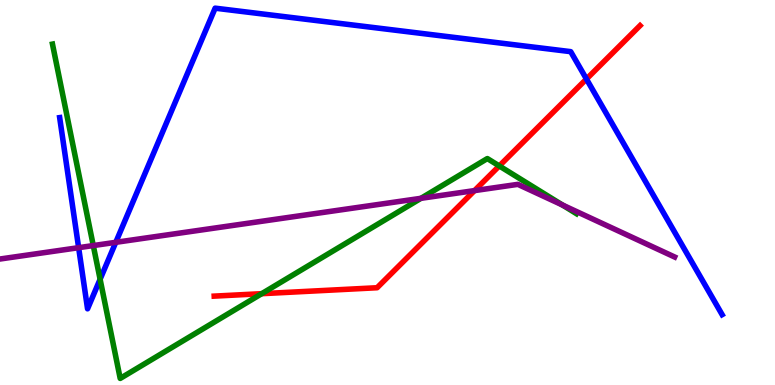[{'lines': ['blue', 'red'], 'intersections': [{'x': 7.57, 'y': 7.95}]}, {'lines': ['green', 'red'], 'intersections': [{'x': 3.38, 'y': 2.37}, {'x': 6.44, 'y': 5.69}]}, {'lines': ['purple', 'red'], 'intersections': [{'x': 6.12, 'y': 5.05}]}, {'lines': ['blue', 'green'], 'intersections': [{'x': 1.29, 'y': 2.75}]}, {'lines': ['blue', 'purple'], 'intersections': [{'x': 1.01, 'y': 3.57}, {'x': 1.49, 'y': 3.71}]}, {'lines': ['green', 'purple'], 'intersections': [{'x': 1.2, 'y': 3.62}, {'x': 5.43, 'y': 4.85}, {'x': 7.26, 'y': 4.67}]}]